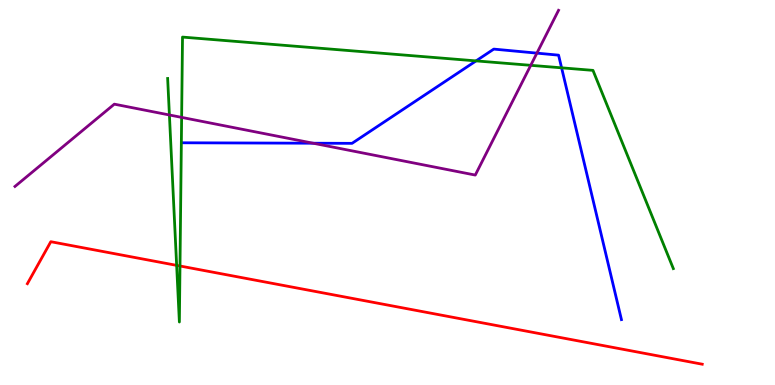[{'lines': ['blue', 'red'], 'intersections': []}, {'lines': ['green', 'red'], 'intersections': [{'x': 2.28, 'y': 3.11}, {'x': 2.32, 'y': 3.09}]}, {'lines': ['purple', 'red'], 'intersections': []}, {'lines': ['blue', 'green'], 'intersections': [{'x': 6.14, 'y': 8.42}, {'x': 7.25, 'y': 8.24}]}, {'lines': ['blue', 'purple'], 'intersections': [{'x': 4.04, 'y': 6.28}, {'x': 6.93, 'y': 8.62}]}, {'lines': ['green', 'purple'], 'intersections': [{'x': 2.19, 'y': 7.01}, {'x': 2.34, 'y': 6.95}, {'x': 6.85, 'y': 8.3}]}]